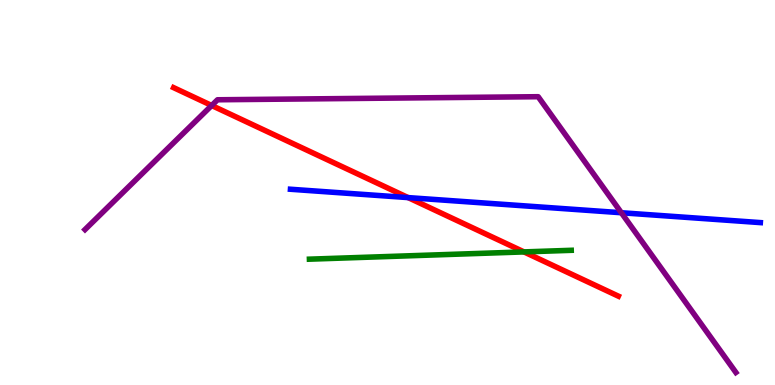[{'lines': ['blue', 'red'], 'intersections': [{'x': 5.27, 'y': 4.87}]}, {'lines': ['green', 'red'], 'intersections': [{'x': 6.76, 'y': 3.46}]}, {'lines': ['purple', 'red'], 'intersections': [{'x': 2.73, 'y': 7.26}]}, {'lines': ['blue', 'green'], 'intersections': []}, {'lines': ['blue', 'purple'], 'intersections': [{'x': 8.02, 'y': 4.47}]}, {'lines': ['green', 'purple'], 'intersections': []}]